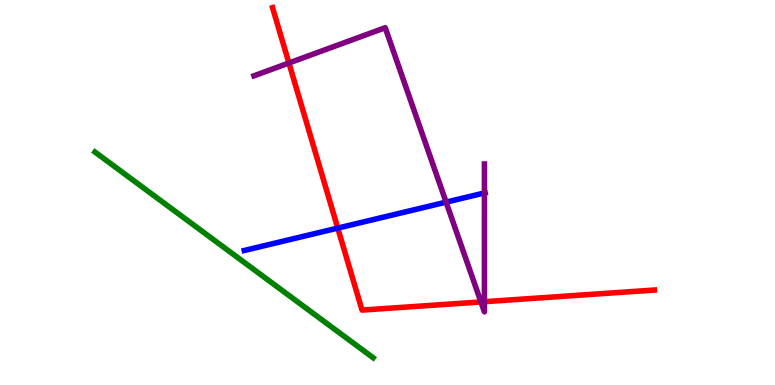[{'lines': ['blue', 'red'], 'intersections': [{'x': 4.36, 'y': 4.08}]}, {'lines': ['green', 'red'], 'intersections': []}, {'lines': ['purple', 'red'], 'intersections': [{'x': 3.73, 'y': 8.36}, {'x': 6.21, 'y': 2.16}, {'x': 6.25, 'y': 2.16}]}, {'lines': ['blue', 'green'], 'intersections': []}, {'lines': ['blue', 'purple'], 'intersections': [{'x': 5.76, 'y': 4.75}, {'x': 6.25, 'y': 4.99}]}, {'lines': ['green', 'purple'], 'intersections': []}]